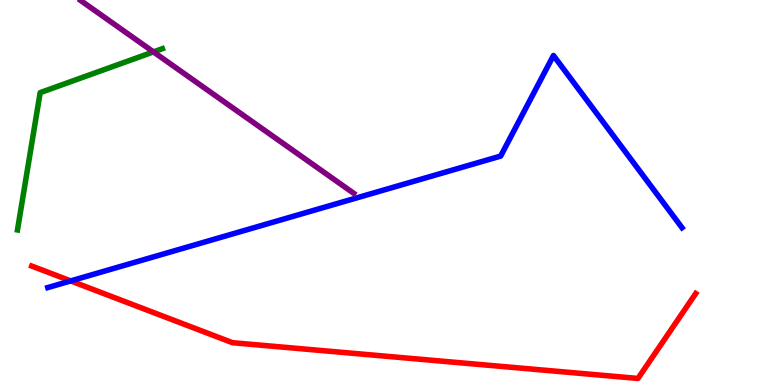[{'lines': ['blue', 'red'], 'intersections': [{'x': 0.912, 'y': 2.7}]}, {'lines': ['green', 'red'], 'intersections': []}, {'lines': ['purple', 'red'], 'intersections': []}, {'lines': ['blue', 'green'], 'intersections': []}, {'lines': ['blue', 'purple'], 'intersections': []}, {'lines': ['green', 'purple'], 'intersections': [{'x': 1.98, 'y': 8.65}]}]